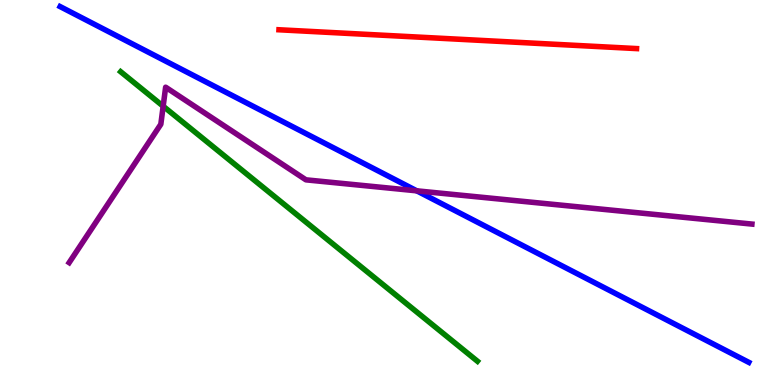[{'lines': ['blue', 'red'], 'intersections': []}, {'lines': ['green', 'red'], 'intersections': []}, {'lines': ['purple', 'red'], 'intersections': []}, {'lines': ['blue', 'green'], 'intersections': []}, {'lines': ['blue', 'purple'], 'intersections': [{'x': 5.38, 'y': 5.04}]}, {'lines': ['green', 'purple'], 'intersections': [{'x': 2.11, 'y': 7.24}]}]